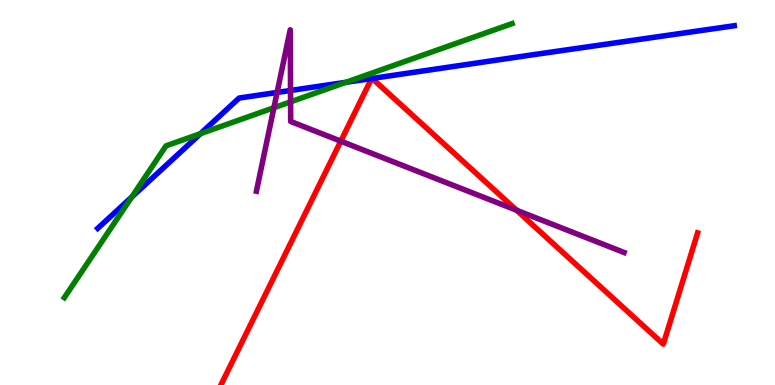[{'lines': ['blue', 'red'], 'intersections': [{'x': 4.79, 'y': 7.96}, {'x': 4.8, 'y': 7.96}]}, {'lines': ['green', 'red'], 'intersections': []}, {'lines': ['purple', 'red'], 'intersections': [{'x': 4.4, 'y': 6.33}, {'x': 6.67, 'y': 4.54}]}, {'lines': ['blue', 'green'], 'intersections': [{'x': 1.7, 'y': 4.88}, {'x': 2.59, 'y': 6.53}, {'x': 4.46, 'y': 7.86}]}, {'lines': ['blue', 'purple'], 'intersections': [{'x': 3.58, 'y': 7.6}, {'x': 3.75, 'y': 7.65}]}, {'lines': ['green', 'purple'], 'intersections': [{'x': 3.53, 'y': 7.2}, {'x': 3.75, 'y': 7.35}]}]